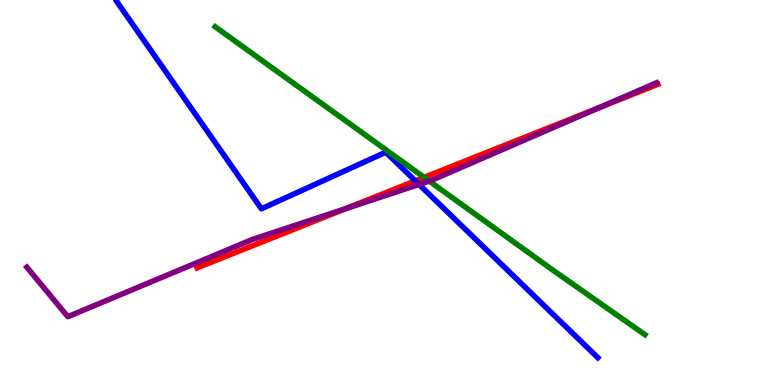[{'lines': ['blue', 'red'], 'intersections': [{'x': 5.36, 'y': 5.3}]}, {'lines': ['green', 'red'], 'intersections': [{'x': 5.47, 'y': 5.39}]}, {'lines': ['purple', 'red'], 'intersections': [{'x': 4.46, 'y': 4.58}, {'x': 7.72, 'y': 7.2}]}, {'lines': ['blue', 'green'], 'intersections': []}, {'lines': ['blue', 'purple'], 'intersections': [{'x': 5.41, 'y': 5.21}]}, {'lines': ['green', 'purple'], 'intersections': [{'x': 5.54, 'y': 5.3}]}]